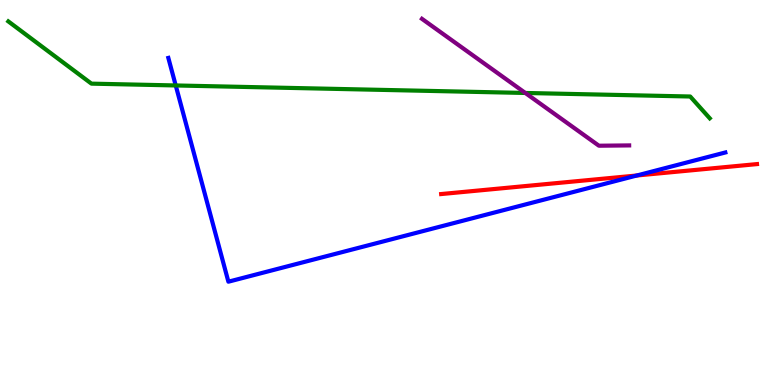[{'lines': ['blue', 'red'], 'intersections': [{'x': 8.22, 'y': 5.44}]}, {'lines': ['green', 'red'], 'intersections': []}, {'lines': ['purple', 'red'], 'intersections': []}, {'lines': ['blue', 'green'], 'intersections': [{'x': 2.27, 'y': 7.78}]}, {'lines': ['blue', 'purple'], 'intersections': []}, {'lines': ['green', 'purple'], 'intersections': [{'x': 6.78, 'y': 7.59}]}]